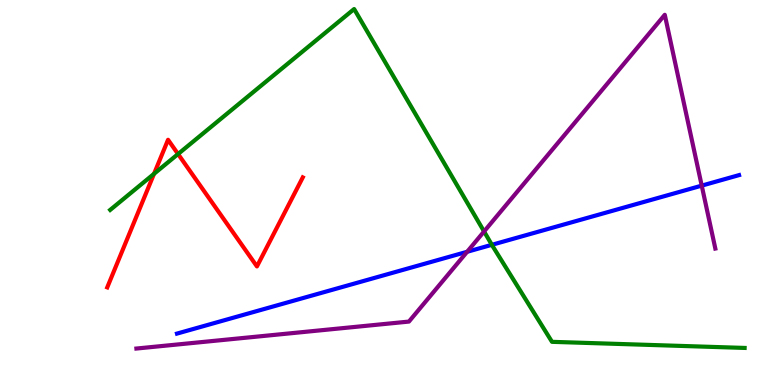[{'lines': ['blue', 'red'], 'intersections': []}, {'lines': ['green', 'red'], 'intersections': [{'x': 1.99, 'y': 5.49}, {'x': 2.3, 'y': 6.0}]}, {'lines': ['purple', 'red'], 'intersections': []}, {'lines': ['blue', 'green'], 'intersections': [{'x': 6.35, 'y': 3.64}]}, {'lines': ['blue', 'purple'], 'intersections': [{'x': 6.03, 'y': 3.46}, {'x': 9.05, 'y': 5.18}]}, {'lines': ['green', 'purple'], 'intersections': [{'x': 6.25, 'y': 3.99}]}]